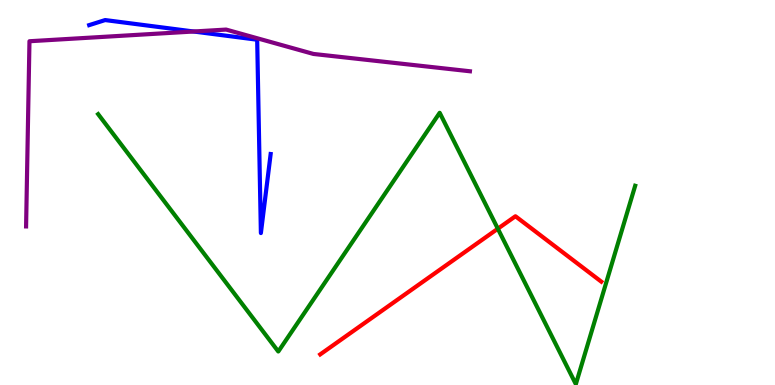[{'lines': ['blue', 'red'], 'intersections': []}, {'lines': ['green', 'red'], 'intersections': [{'x': 6.42, 'y': 4.06}]}, {'lines': ['purple', 'red'], 'intersections': []}, {'lines': ['blue', 'green'], 'intersections': []}, {'lines': ['blue', 'purple'], 'intersections': [{'x': 2.5, 'y': 9.18}]}, {'lines': ['green', 'purple'], 'intersections': []}]